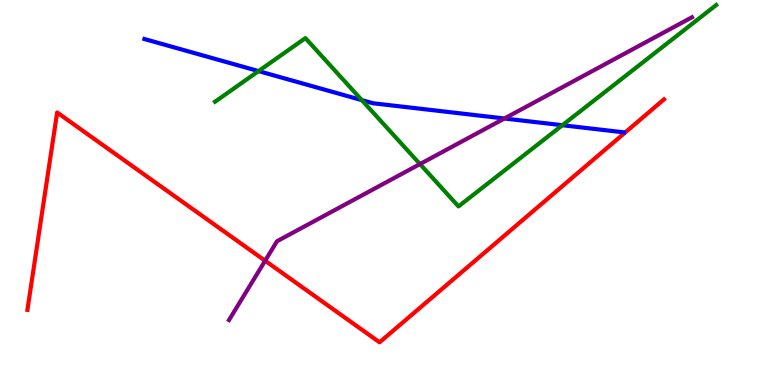[{'lines': ['blue', 'red'], 'intersections': []}, {'lines': ['green', 'red'], 'intersections': []}, {'lines': ['purple', 'red'], 'intersections': [{'x': 3.42, 'y': 3.23}]}, {'lines': ['blue', 'green'], 'intersections': [{'x': 3.34, 'y': 8.15}, {'x': 4.67, 'y': 7.4}, {'x': 7.26, 'y': 6.75}]}, {'lines': ['blue', 'purple'], 'intersections': [{'x': 6.51, 'y': 6.92}]}, {'lines': ['green', 'purple'], 'intersections': [{'x': 5.42, 'y': 5.74}]}]